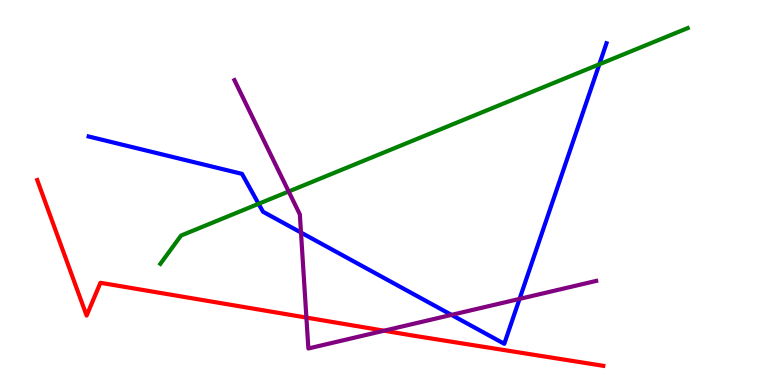[{'lines': ['blue', 'red'], 'intersections': []}, {'lines': ['green', 'red'], 'intersections': []}, {'lines': ['purple', 'red'], 'intersections': [{'x': 3.95, 'y': 1.75}, {'x': 4.96, 'y': 1.41}]}, {'lines': ['blue', 'green'], 'intersections': [{'x': 3.34, 'y': 4.71}, {'x': 7.73, 'y': 8.33}]}, {'lines': ['blue', 'purple'], 'intersections': [{'x': 3.88, 'y': 3.96}, {'x': 5.83, 'y': 1.82}, {'x': 6.7, 'y': 2.24}]}, {'lines': ['green', 'purple'], 'intersections': [{'x': 3.72, 'y': 5.03}]}]